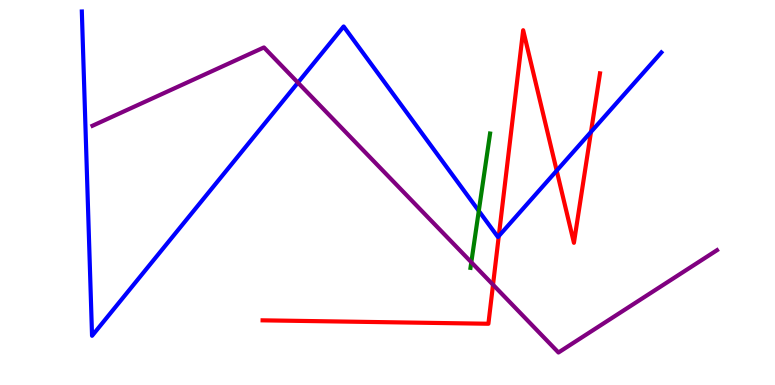[{'lines': ['blue', 'red'], 'intersections': [{'x': 6.44, 'y': 3.87}, {'x': 7.18, 'y': 5.57}, {'x': 7.63, 'y': 6.57}]}, {'lines': ['green', 'red'], 'intersections': []}, {'lines': ['purple', 'red'], 'intersections': [{'x': 6.36, 'y': 2.6}]}, {'lines': ['blue', 'green'], 'intersections': [{'x': 6.18, 'y': 4.52}]}, {'lines': ['blue', 'purple'], 'intersections': [{'x': 3.84, 'y': 7.85}]}, {'lines': ['green', 'purple'], 'intersections': [{'x': 6.08, 'y': 3.19}]}]